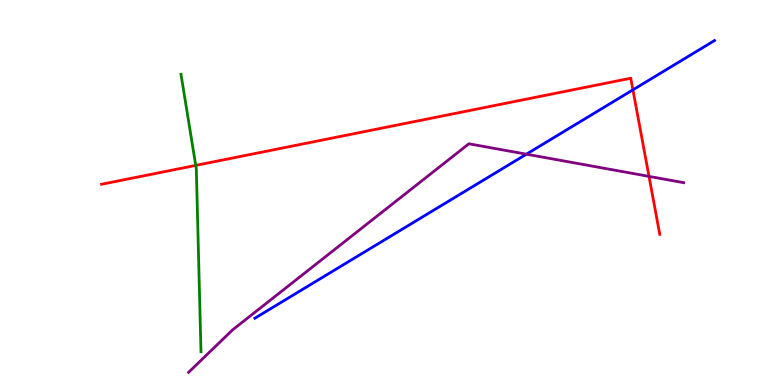[{'lines': ['blue', 'red'], 'intersections': [{'x': 8.17, 'y': 7.67}]}, {'lines': ['green', 'red'], 'intersections': [{'x': 2.53, 'y': 5.7}]}, {'lines': ['purple', 'red'], 'intersections': [{'x': 8.37, 'y': 5.42}]}, {'lines': ['blue', 'green'], 'intersections': []}, {'lines': ['blue', 'purple'], 'intersections': [{'x': 6.79, 'y': 5.99}]}, {'lines': ['green', 'purple'], 'intersections': []}]